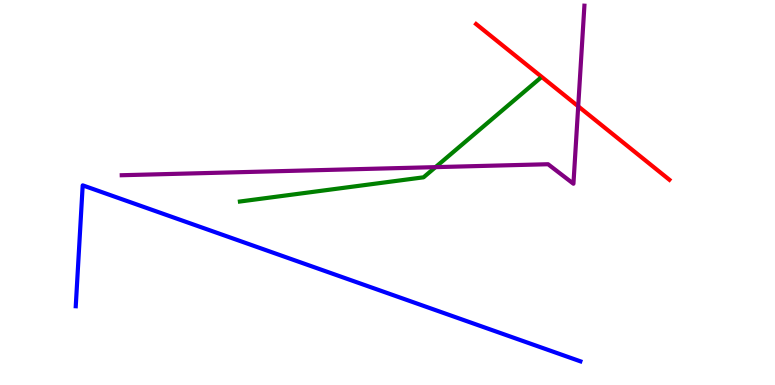[{'lines': ['blue', 'red'], 'intersections': []}, {'lines': ['green', 'red'], 'intersections': []}, {'lines': ['purple', 'red'], 'intersections': [{'x': 7.46, 'y': 7.24}]}, {'lines': ['blue', 'green'], 'intersections': []}, {'lines': ['blue', 'purple'], 'intersections': []}, {'lines': ['green', 'purple'], 'intersections': [{'x': 5.62, 'y': 5.66}]}]